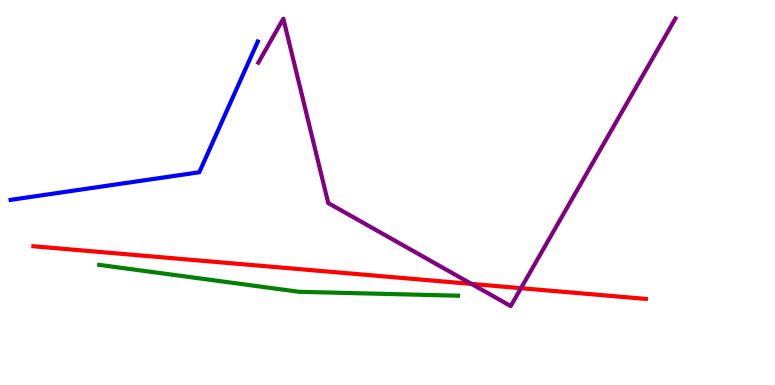[{'lines': ['blue', 'red'], 'intersections': []}, {'lines': ['green', 'red'], 'intersections': []}, {'lines': ['purple', 'red'], 'intersections': [{'x': 6.08, 'y': 2.63}, {'x': 6.72, 'y': 2.51}]}, {'lines': ['blue', 'green'], 'intersections': []}, {'lines': ['blue', 'purple'], 'intersections': []}, {'lines': ['green', 'purple'], 'intersections': []}]